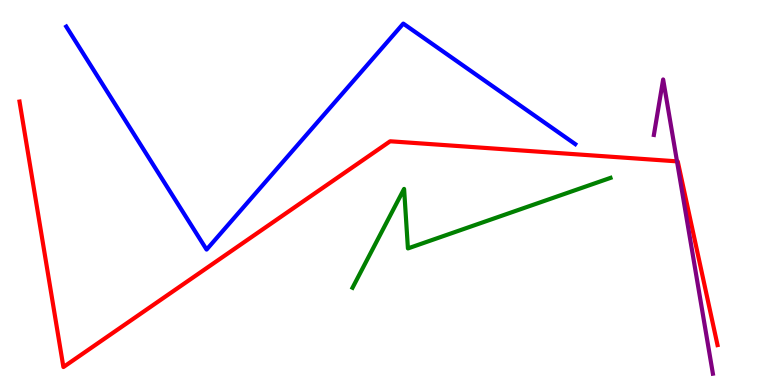[{'lines': ['blue', 'red'], 'intersections': []}, {'lines': ['green', 'red'], 'intersections': []}, {'lines': ['purple', 'red'], 'intersections': [{'x': 8.74, 'y': 5.81}]}, {'lines': ['blue', 'green'], 'intersections': []}, {'lines': ['blue', 'purple'], 'intersections': []}, {'lines': ['green', 'purple'], 'intersections': []}]